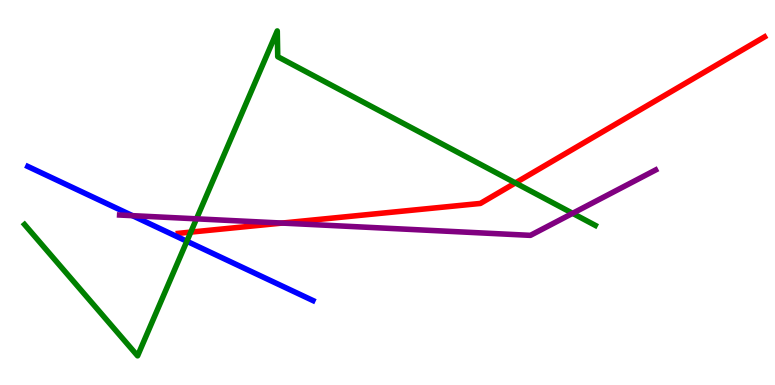[{'lines': ['blue', 'red'], 'intersections': []}, {'lines': ['green', 'red'], 'intersections': [{'x': 2.46, 'y': 3.97}, {'x': 6.65, 'y': 5.25}]}, {'lines': ['purple', 'red'], 'intersections': [{'x': 3.64, 'y': 4.21}]}, {'lines': ['blue', 'green'], 'intersections': [{'x': 2.41, 'y': 3.73}]}, {'lines': ['blue', 'purple'], 'intersections': [{'x': 1.71, 'y': 4.4}]}, {'lines': ['green', 'purple'], 'intersections': [{'x': 2.54, 'y': 4.32}, {'x': 7.39, 'y': 4.46}]}]